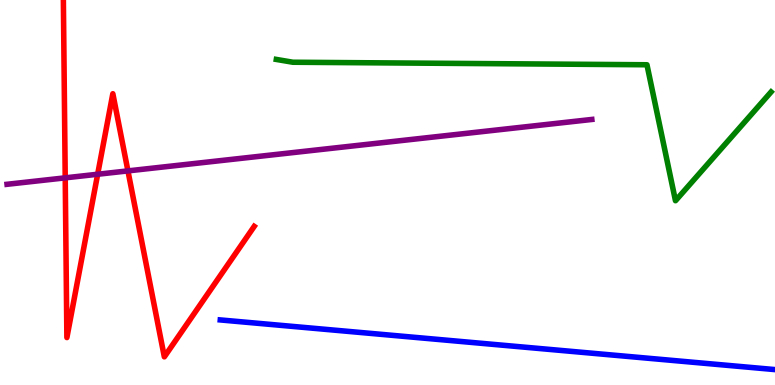[{'lines': ['blue', 'red'], 'intersections': []}, {'lines': ['green', 'red'], 'intersections': []}, {'lines': ['purple', 'red'], 'intersections': [{'x': 0.842, 'y': 5.38}, {'x': 1.26, 'y': 5.47}, {'x': 1.65, 'y': 5.56}]}, {'lines': ['blue', 'green'], 'intersections': []}, {'lines': ['blue', 'purple'], 'intersections': []}, {'lines': ['green', 'purple'], 'intersections': []}]